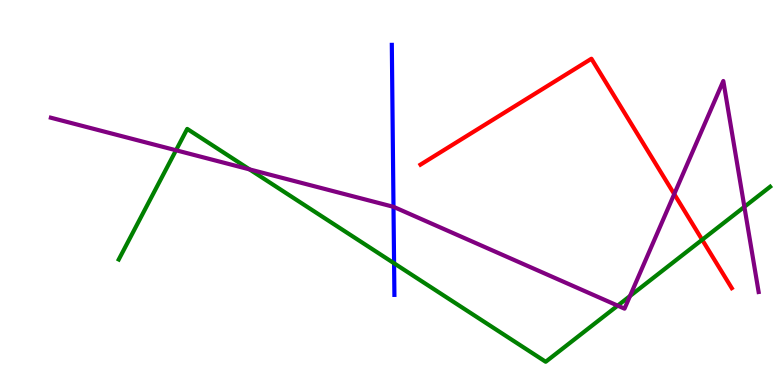[{'lines': ['blue', 'red'], 'intersections': []}, {'lines': ['green', 'red'], 'intersections': [{'x': 9.06, 'y': 3.77}]}, {'lines': ['purple', 'red'], 'intersections': [{'x': 8.7, 'y': 4.96}]}, {'lines': ['blue', 'green'], 'intersections': [{'x': 5.08, 'y': 3.16}]}, {'lines': ['blue', 'purple'], 'intersections': [{'x': 5.08, 'y': 4.63}]}, {'lines': ['green', 'purple'], 'intersections': [{'x': 2.27, 'y': 6.1}, {'x': 3.22, 'y': 5.6}, {'x': 7.97, 'y': 2.06}, {'x': 8.13, 'y': 2.31}, {'x': 9.6, 'y': 4.63}]}]